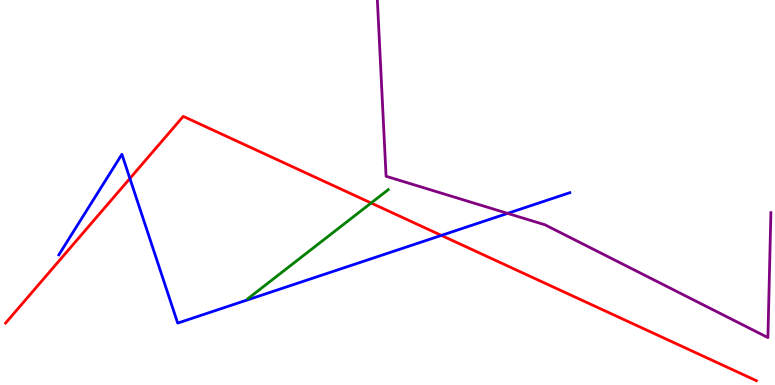[{'lines': ['blue', 'red'], 'intersections': [{'x': 1.68, 'y': 5.36}, {'x': 5.7, 'y': 3.89}]}, {'lines': ['green', 'red'], 'intersections': [{'x': 4.79, 'y': 4.73}]}, {'lines': ['purple', 'red'], 'intersections': []}, {'lines': ['blue', 'green'], 'intersections': []}, {'lines': ['blue', 'purple'], 'intersections': [{'x': 6.55, 'y': 4.46}]}, {'lines': ['green', 'purple'], 'intersections': []}]